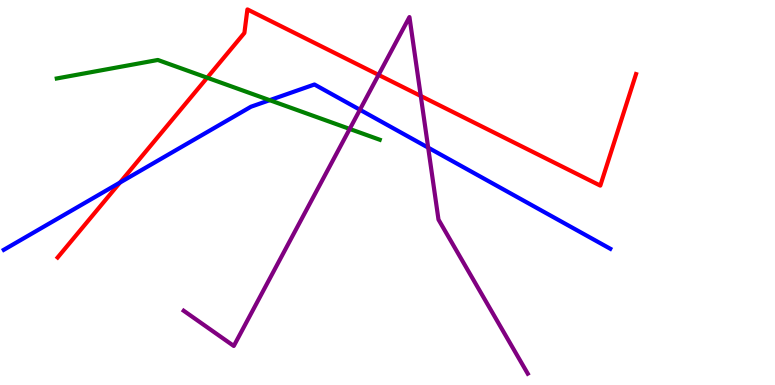[{'lines': ['blue', 'red'], 'intersections': [{'x': 1.55, 'y': 5.26}]}, {'lines': ['green', 'red'], 'intersections': [{'x': 2.67, 'y': 7.98}]}, {'lines': ['purple', 'red'], 'intersections': [{'x': 4.88, 'y': 8.05}, {'x': 5.43, 'y': 7.51}]}, {'lines': ['blue', 'green'], 'intersections': [{'x': 3.48, 'y': 7.4}]}, {'lines': ['blue', 'purple'], 'intersections': [{'x': 4.64, 'y': 7.15}, {'x': 5.52, 'y': 6.17}]}, {'lines': ['green', 'purple'], 'intersections': [{'x': 4.51, 'y': 6.65}]}]